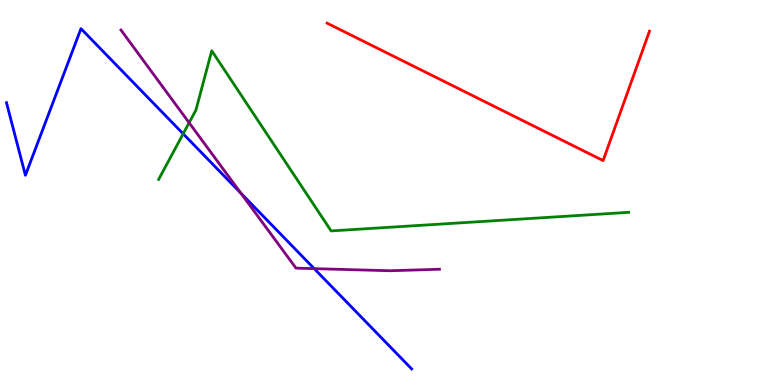[{'lines': ['blue', 'red'], 'intersections': []}, {'lines': ['green', 'red'], 'intersections': []}, {'lines': ['purple', 'red'], 'intersections': []}, {'lines': ['blue', 'green'], 'intersections': [{'x': 2.36, 'y': 6.52}]}, {'lines': ['blue', 'purple'], 'intersections': [{'x': 3.11, 'y': 4.98}, {'x': 4.05, 'y': 3.02}]}, {'lines': ['green', 'purple'], 'intersections': [{'x': 2.44, 'y': 6.81}]}]